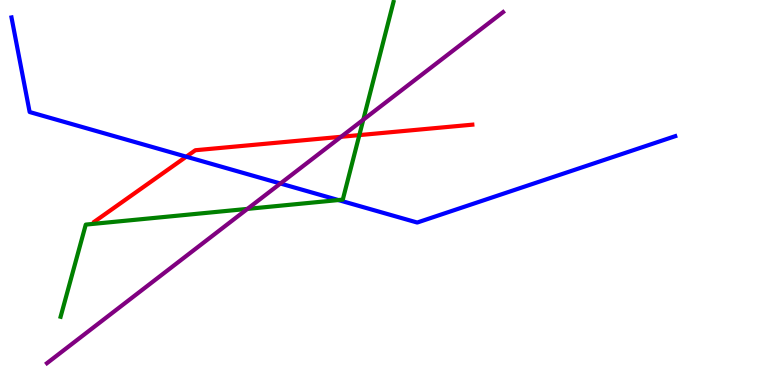[{'lines': ['blue', 'red'], 'intersections': [{'x': 2.4, 'y': 5.93}]}, {'lines': ['green', 'red'], 'intersections': [{'x': 4.64, 'y': 6.49}]}, {'lines': ['purple', 'red'], 'intersections': [{'x': 4.4, 'y': 6.45}]}, {'lines': ['blue', 'green'], 'intersections': [{'x': 4.37, 'y': 4.8}]}, {'lines': ['blue', 'purple'], 'intersections': [{'x': 3.62, 'y': 5.23}]}, {'lines': ['green', 'purple'], 'intersections': [{'x': 3.19, 'y': 4.57}, {'x': 4.69, 'y': 6.89}]}]